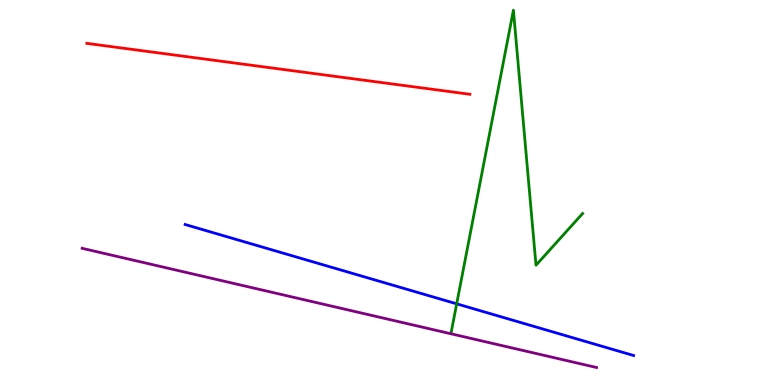[{'lines': ['blue', 'red'], 'intersections': []}, {'lines': ['green', 'red'], 'intersections': []}, {'lines': ['purple', 'red'], 'intersections': []}, {'lines': ['blue', 'green'], 'intersections': [{'x': 5.89, 'y': 2.11}]}, {'lines': ['blue', 'purple'], 'intersections': []}, {'lines': ['green', 'purple'], 'intersections': []}]